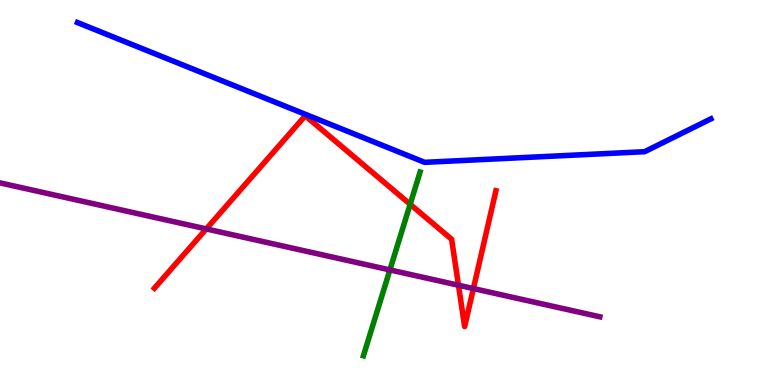[{'lines': ['blue', 'red'], 'intersections': []}, {'lines': ['green', 'red'], 'intersections': [{'x': 5.29, 'y': 4.69}]}, {'lines': ['purple', 'red'], 'intersections': [{'x': 2.66, 'y': 4.05}, {'x': 5.92, 'y': 2.59}, {'x': 6.11, 'y': 2.51}]}, {'lines': ['blue', 'green'], 'intersections': []}, {'lines': ['blue', 'purple'], 'intersections': []}, {'lines': ['green', 'purple'], 'intersections': [{'x': 5.03, 'y': 2.99}]}]